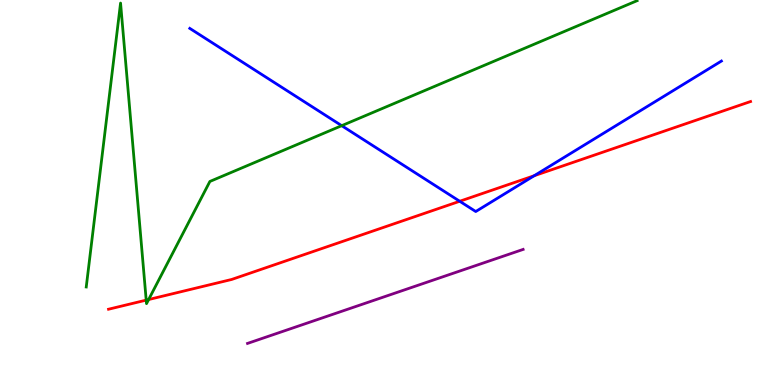[{'lines': ['blue', 'red'], 'intersections': [{'x': 5.93, 'y': 4.77}, {'x': 6.89, 'y': 5.44}]}, {'lines': ['green', 'red'], 'intersections': [{'x': 1.89, 'y': 2.2}, {'x': 1.92, 'y': 2.22}]}, {'lines': ['purple', 'red'], 'intersections': []}, {'lines': ['blue', 'green'], 'intersections': [{'x': 4.41, 'y': 6.74}]}, {'lines': ['blue', 'purple'], 'intersections': []}, {'lines': ['green', 'purple'], 'intersections': []}]